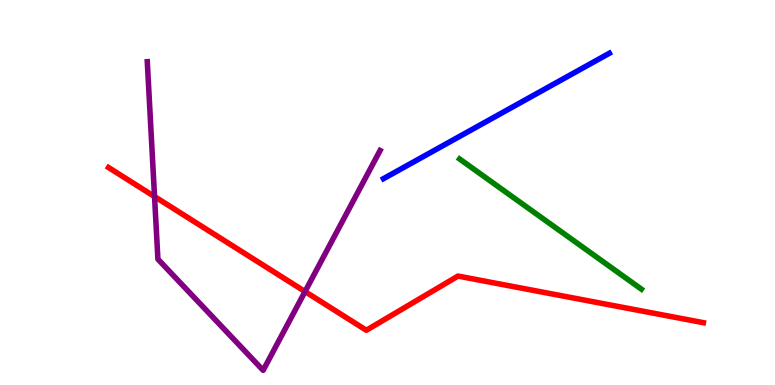[{'lines': ['blue', 'red'], 'intersections': []}, {'lines': ['green', 'red'], 'intersections': []}, {'lines': ['purple', 'red'], 'intersections': [{'x': 1.99, 'y': 4.89}, {'x': 3.94, 'y': 2.43}]}, {'lines': ['blue', 'green'], 'intersections': []}, {'lines': ['blue', 'purple'], 'intersections': []}, {'lines': ['green', 'purple'], 'intersections': []}]